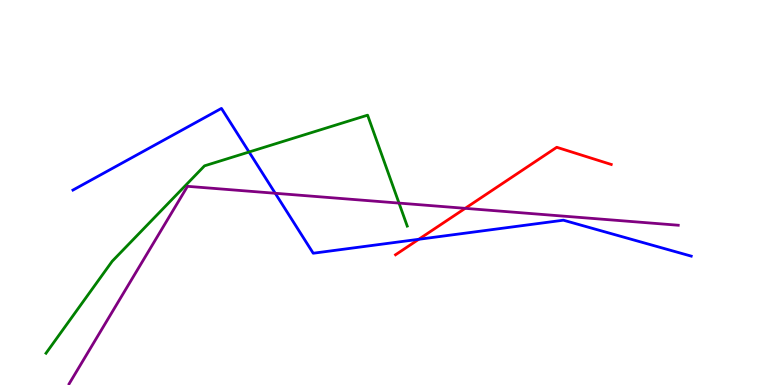[{'lines': ['blue', 'red'], 'intersections': [{'x': 5.4, 'y': 3.78}]}, {'lines': ['green', 'red'], 'intersections': []}, {'lines': ['purple', 'red'], 'intersections': [{'x': 6.0, 'y': 4.59}]}, {'lines': ['blue', 'green'], 'intersections': [{'x': 3.21, 'y': 6.05}]}, {'lines': ['blue', 'purple'], 'intersections': [{'x': 3.55, 'y': 4.98}]}, {'lines': ['green', 'purple'], 'intersections': [{'x': 5.15, 'y': 4.72}]}]